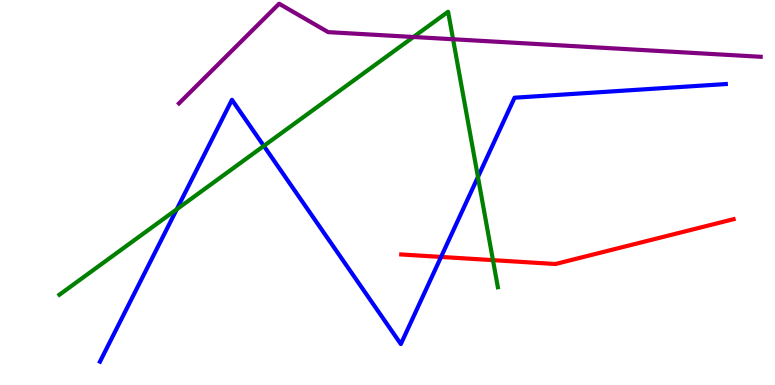[{'lines': ['blue', 'red'], 'intersections': [{'x': 5.69, 'y': 3.33}]}, {'lines': ['green', 'red'], 'intersections': [{'x': 6.36, 'y': 3.24}]}, {'lines': ['purple', 'red'], 'intersections': []}, {'lines': ['blue', 'green'], 'intersections': [{'x': 2.28, 'y': 4.56}, {'x': 3.4, 'y': 6.21}, {'x': 6.17, 'y': 5.4}]}, {'lines': ['blue', 'purple'], 'intersections': []}, {'lines': ['green', 'purple'], 'intersections': [{'x': 5.33, 'y': 9.04}, {'x': 5.85, 'y': 8.98}]}]